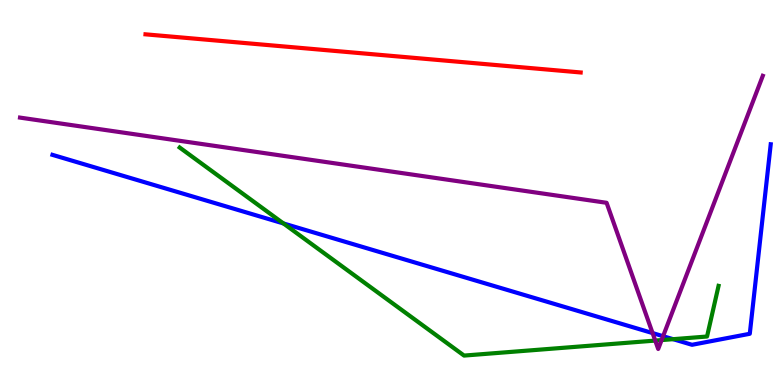[{'lines': ['blue', 'red'], 'intersections': []}, {'lines': ['green', 'red'], 'intersections': []}, {'lines': ['purple', 'red'], 'intersections': []}, {'lines': ['blue', 'green'], 'intersections': [{'x': 3.66, 'y': 4.2}, {'x': 8.69, 'y': 1.19}]}, {'lines': ['blue', 'purple'], 'intersections': [{'x': 8.42, 'y': 1.35}, {'x': 8.56, 'y': 1.27}]}, {'lines': ['green', 'purple'], 'intersections': [{'x': 8.45, 'y': 1.15}, {'x': 8.54, 'y': 1.17}]}]